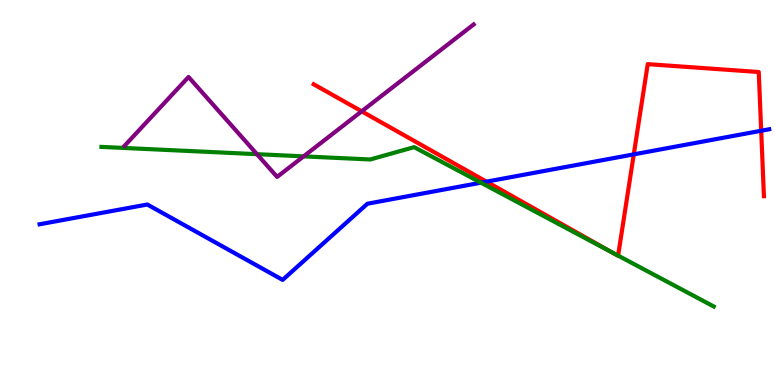[{'lines': ['blue', 'red'], 'intersections': [{'x': 6.28, 'y': 5.28}, {'x': 8.18, 'y': 5.99}, {'x': 9.82, 'y': 6.6}]}, {'lines': ['green', 'red'], 'intersections': [{'x': 7.89, 'y': 3.45}, {'x': 7.98, 'y': 3.36}]}, {'lines': ['purple', 'red'], 'intersections': [{'x': 4.67, 'y': 7.11}]}, {'lines': ['blue', 'green'], 'intersections': [{'x': 6.21, 'y': 5.25}]}, {'lines': ['blue', 'purple'], 'intersections': []}, {'lines': ['green', 'purple'], 'intersections': [{'x': 3.32, 'y': 6.0}, {'x': 3.92, 'y': 5.94}]}]